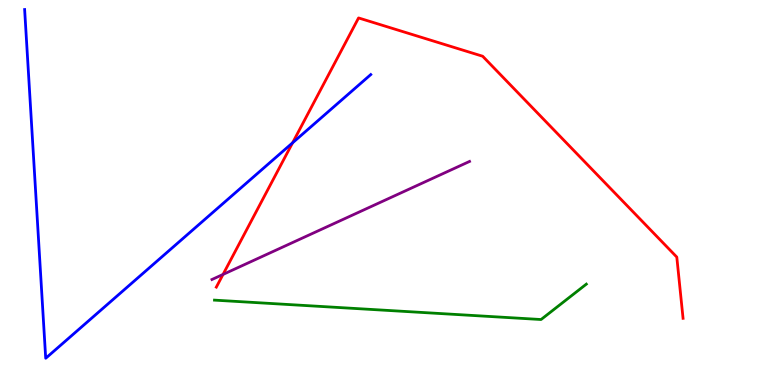[{'lines': ['blue', 'red'], 'intersections': [{'x': 3.78, 'y': 6.29}]}, {'lines': ['green', 'red'], 'intersections': []}, {'lines': ['purple', 'red'], 'intersections': [{'x': 2.88, 'y': 2.87}]}, {'lines': ['blue', 'green'], 'intersections': []}, {'lines': ['blue', 'purple'], 'intersections': []}, {'lines': ['green', 'purple'], 'intersections': []}]